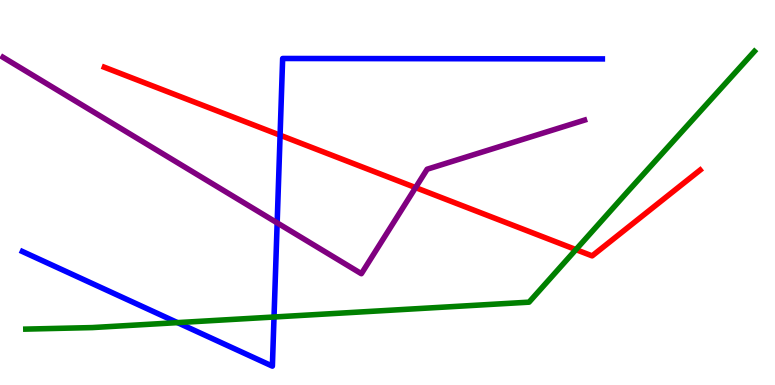[{'lines': ['blue', 'red'], 'intersections': [{'x': 3.61, 'y': 6.49}]}, {'lines': ['green', 'red'], 'intersections': [{'x': 7.43, 'y': 3.52}]}, {'lines': ['purple', 'red'], 'intersections': [{'x': 5.36, 'y': 5.13}]}, {'lines': ['blue', 'green'], 'intersections': [{'x': 2.29, 'y': 1.62}, {'x': 3.54, 'y': 1.77}]}, {'lines': ['blue', 'purple'], 'intersections': [{'x': 3.58, 'y': 4.21}]}, {'lines': ['green', 'purple'], 'intersections': []}]